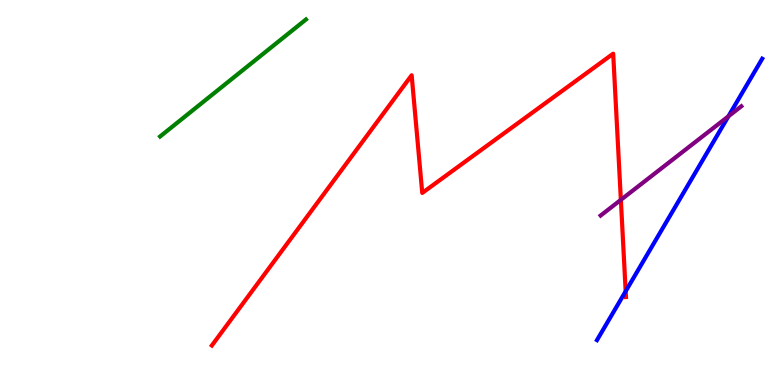[{'lines': ['blue', 'red'], 'intersections': [{'x': 8.07, 'y': 2.43}]}, {'lines': ['green', 'red'], 'intersections': []}, {'lines': ['purple', 'red'], 'intersections': [{'x': 8.01, 'y': 4.81}]}, {'lines': ['blue', 'green'], 'intersections': []}, {'lines': ['blue', 'purple'], 'intersections': [{'x': 9.4, 'y': 6.98}]}, {'lines': ['green', 'purple'], 'intersections': []}]